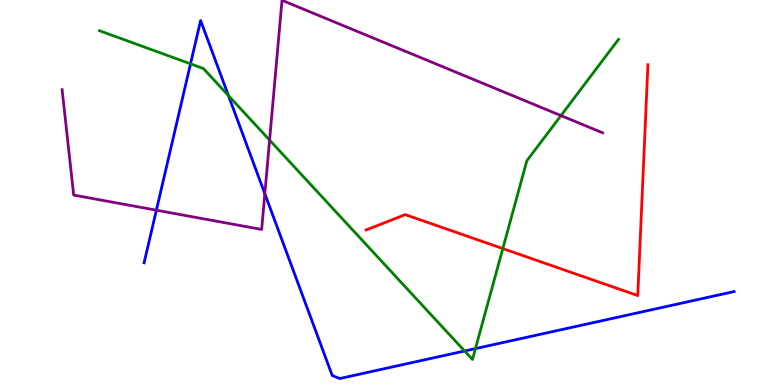[{'lines': ['blue', 'red'], 'intersections': []}, {'lines': ['green', 'red'], 'intersections': [{'x': 6.49, 'y': 3.54}]}, {'lines': ['purple', 'red'], 'intersections': []}, {'lines': ['blue', 'green'], 'intersections': [{'x': 2.46, 'y': 8.34}, {'x': 2.95, 'y': 7.52}, {'x': 5.99, 'y': 0.883}, {'x': 6.13, 'y': 0.945}]}, {'lines': ['blue', 'purple'], 'intersections': [{'x': 2.02, 'y': 4.54}, {'x': 3.42, 'y': 4.97}]}, {'lines': ['green', 'purple'], 'intersections': [{'x': 3.48, 'y': 6.36}, {'x': 7.24, 'y': 7.0}]}]